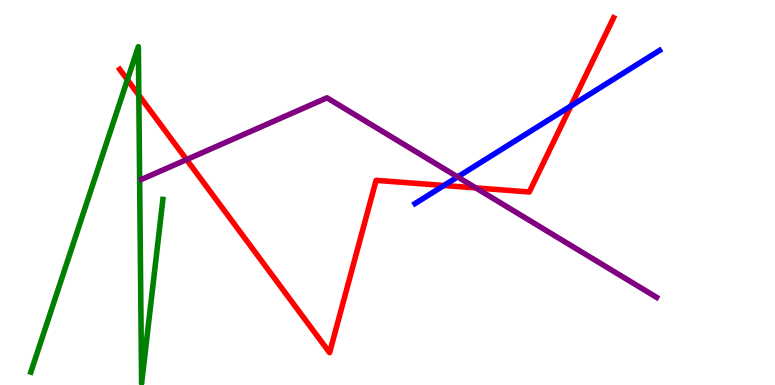[{'lines': ['blue', 'red'], 'intersections': [{'x': 5.73, 'y': 5.18}, {'x': 7.37, 'y': 7.25}]}, {'lines': ['green', 'red'], 'intersections': [{'x': 1.64, 'y': 7.93}, {'x': 1.79, 'y': 7.53}]}, {'lines': ['purple', 'red'], 'intersections': [{'x': 2.41, 'y': 5.85}, {'x': 6.14, 'y': 5.12}]}, {'lines': ['blue', 'green'], 'intersections': []}, {'lines': ['blue', 'purple'], 'intersections': [{'x': 5.9, 'y': 5.4}]}, {'lines': ['green', 'purple'], 'intersections': []}]